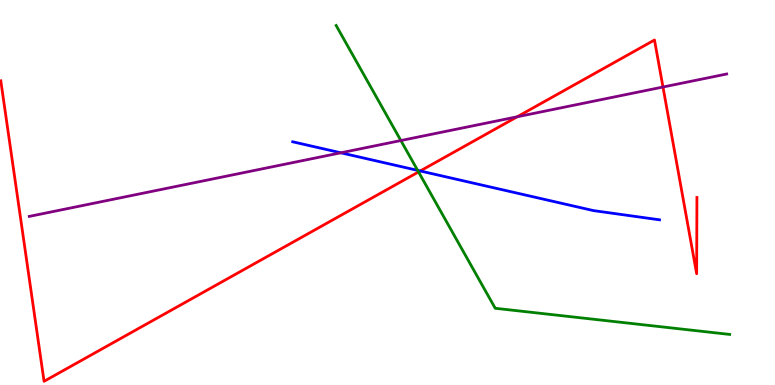[{'lines': ['blue', 'red'], 'intersections': [{'x': 5.42, 'y': 5.56}]}, {'lines': ['green', 'red'], 'intersections': [{'x': 5.4, 'y': 5.53}]}, {'lines': ['purple', 'red'], 'intersections': [{'x': 6.67, 'y': 6.97}, {'x': 8.55, 'y': 7.74}]}, {'lines': ['blue', 'green'], 'intersections': [{'x': 5.39, 'y': 5.57}]}, {'lines': ['blue', 'purple'], 'intersections': [{'x': 4.4, 'y': 6.03}]}, {'lines': ['green', 'purple'], 'intersections': [{'x': 5.17, 'y': 6.35}]}]